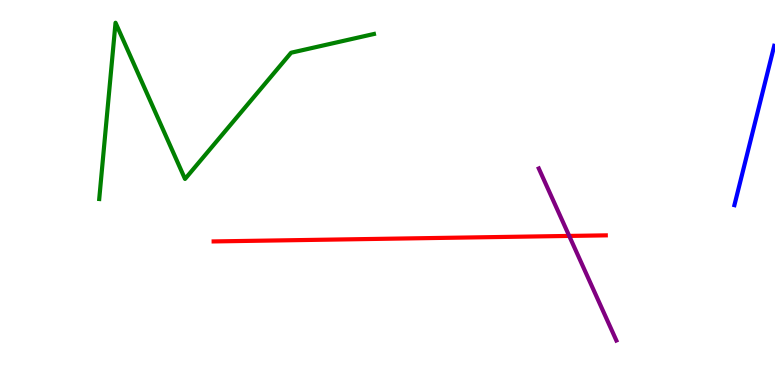[{'lines': ['blue', 'red'], 'intersections': []}, {'lines': ['green', 'red'], 'intersections': []}, {'lines': ['purple', 'red'], 'intersections': [{'x': 7.34, 'y': 3.87}]}, {'lines': ['blue', 'green'], 'intersections': []}, {'lines': ['blue', 'purple'], 'intersections': []}, {'lines': ['green', 'purple'], 'intersections': []}]